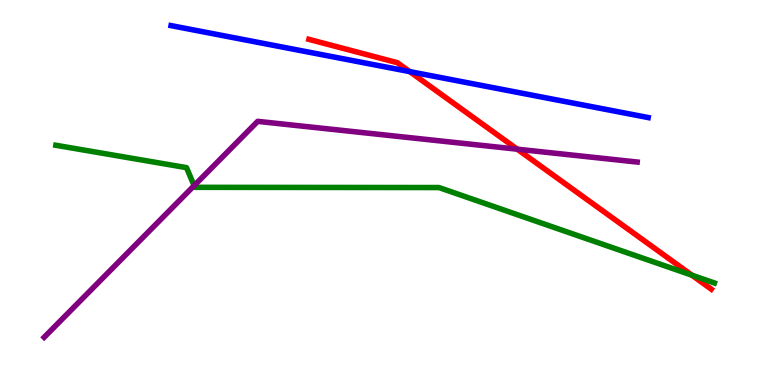[{'lines': ['blue', 'red'], 'intersections': [{'x': 5.29, 'y': 8.14}]}, {'lines': ['green', 'red'], 'intersections': [{'x': 8.93, 'y': 2.85}]}, {'lines': ['purple', 'red'], 'intersections': [{'x': 6.67, 'y': 6.13}]}, {'lines': ['blue', 'green'], 'intersections': []}, {'lines': ['blue', 'purple'], 'intersections': []}, {'lines': ['green', 'purple'], 'intersections': [{'x': 2.5, 'y': 5.18}]}]